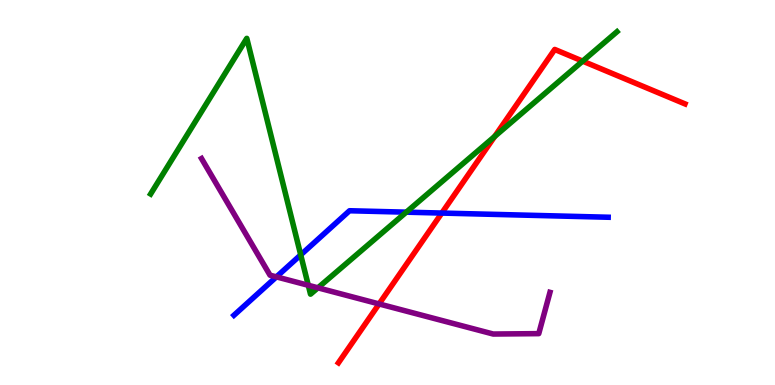[{'lines': ['blue', 'red'], 'intersections': [{'x': 5.7, 'y': 4.47}]}, {'lines': ['green', 'red'], 'intersections': [{'x': 6.38, 'y': 6.46}, {'x': 7.52, 'y': 8.41}]}, {'lines': ['purple', 'red'], 'intersections': [{'x': 4.89, 'y': 2.11}]}, {'lines': ['blue', 'green'], 'intersections': [{'x': 3.88, 'y': 3.38}, {'x': 5.24, 'y': 4.49}]}, {'lines': ['blue', 'purple'], 'intersections': [{'x': 3.57, 'y': 2.81}]}, {'lines': ['green', 'purple'], 'intersections': [{'x': 3.98, 'y': 2.59}, {'x': 4.1, 'y': 2.52}]}]